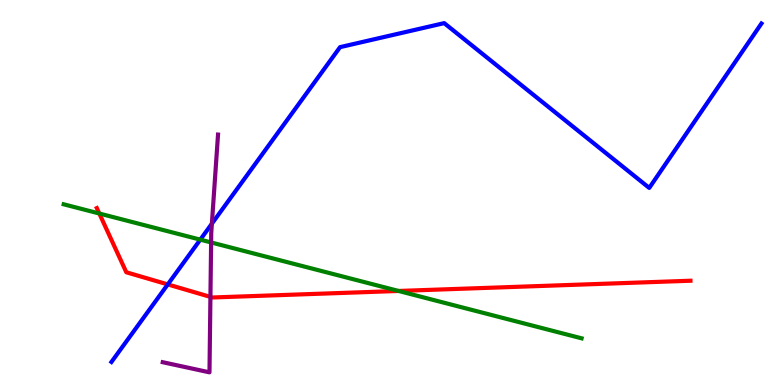[{'lines': ['blue', 'red'], 'intersections': [{'x': 2.16, 'y': 2.61}]}, {'lines': ['green', 'red'], 'intersections': [{'x': 1.28, 'y': 4.45}, {'x': 5.14, 'y': 2.44}]}, {'lines': ['purple', 'red'], 'intersections': [{'x': 2.72, 'y': 2.29}]}, {'lines': ['blue', 'green'], 'intersections': [{'x': 2.58, 'y': 3.78}]}, {'lines': ['blue', 'purple'], 'intersections': [{'x': 2.73, 'y': 4.19}]}, {'lines': ['green', 'purple'], 'intersections': [{'x': 2.72, 'y': 3.7}]}]